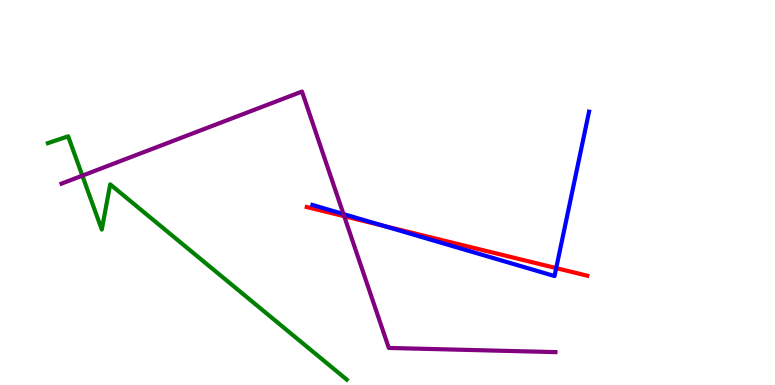[{'lines': ['blue', 'red'], 'intersections': [{'x': 4.95, 'y': 4.13}, {'x': 7.18, 'y': 3.04}]}, {'lines': ['green', 'red'], 'intersections': []}, {'lines': ['purple', 'red'], 'intersections': [{'x': 4.44, 'y': 4.38}]}, {'lines': ['blue', 'green'], 'intersections': []}, {'lines': ['blue', 'purple'], 'intersections': [{'x': 4.43, 'y': 4.44}]}, {'lines': ['green', 'purple'], 'intersections': [{'x': 1.06, 'y': 5.44}]}]